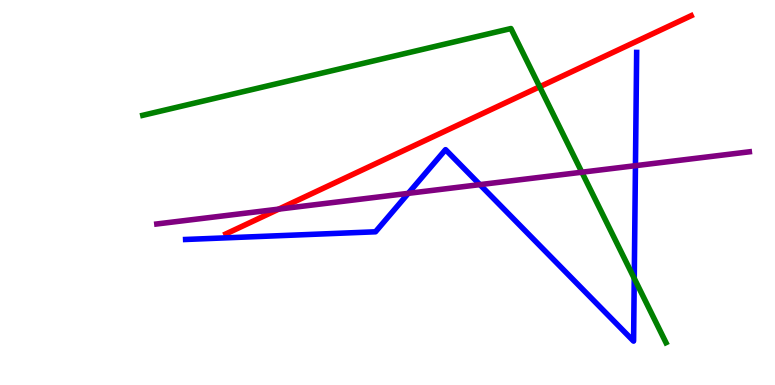[{'lines': ['blue', 'red'], 'intersections': []}, {'lines': ['green', 'red'], 'intersections': [{'x': 6.96, 'y': 7.75}]}, {'lines': ['purple', 'red'], 'intersections': [{'x': 3.6, 'y': 4.57}]}, {'lines': ['blue', 'green'], 'intersections': [{'x': 8.18, 'y': 2.77}]}, {'lines': ['blue', 'purple'], 'intersections': [{'x': 5.27, 'y': 4.98}, {'x': 6.19, 'y': 5.2}, {'x': 8.2, 'y': 5.7}]}, {'lines': ['green', 'purple'], 'intersections': [{'x': 7.51, 'y': 5.53}]}]